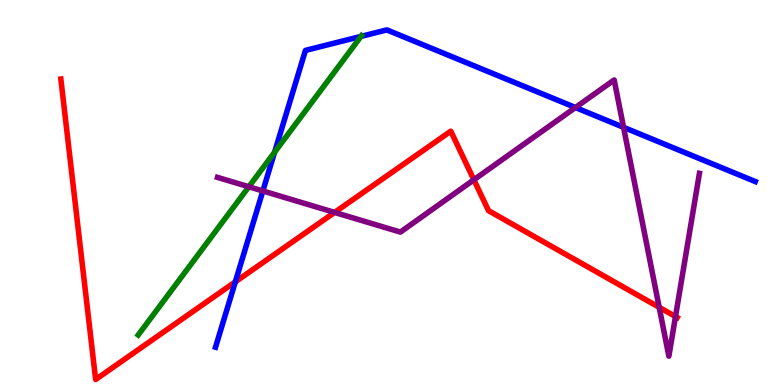[{'lines': ['blue', 'red'], 'intersections': [{'x': 3.04, 'y': 2.68}]}, {'lines': ['green', 'red'], 'intersections': []}, {'lines': ['purple', 'red'], 'intersections': [{'x': 4.32, 'y': 4.48}, {'x': 6.11, 'y': 5.33}, {'x': 8.51, 'y': 2.02}, {'x': 8.72, 'y': 1.78}]}, {'lines': ['blue', 'green'], 'intersections': [{'x': 3.54, 'y': 6.05}, {'x': 4.66, 'y': 9.05}]}, {'lines': ['blue', 'purple'], 'intersections': [{'x': 3.39, 'y': 5.04}, {'x': 7.43, 'y': 7.21}, {'x': 8.05, 'y': 6.69}]}, {'lines': ['green', 'purple'], 'intersections': [{'x': 3.21, 'y': 5.15}]}]